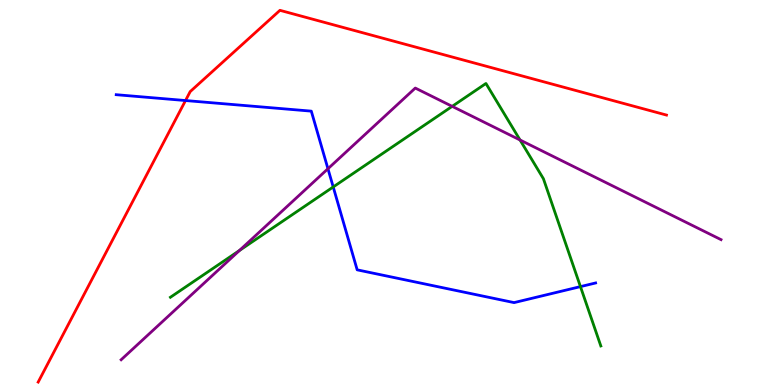[{'lines': ['blue', 'red'], 'intersections': [{'x': 2.39, 'y': 7.39}]}, {'lines': ['green', 'red'], 'intersections': []}, {'lines': ['purple', 'red'], 'intersections': []}, {'lines': ['blue', 'green'], 'intersections': [{'x': 4.3, 'y': 5.14}, {'x': 7.49, 'y': 2.56}]}, {'lines': ['blue', 'purple'], 'intersections': [{'x': 4.23, 'y': 5.62}]}, {'lines': ['green', 'purple'], 'intersections': [{'x': 3.09, 'y': 3.49}, {'x': 5.83, 'y': 7.24}, {'x': 6.71, 'y': 6.36}]}]